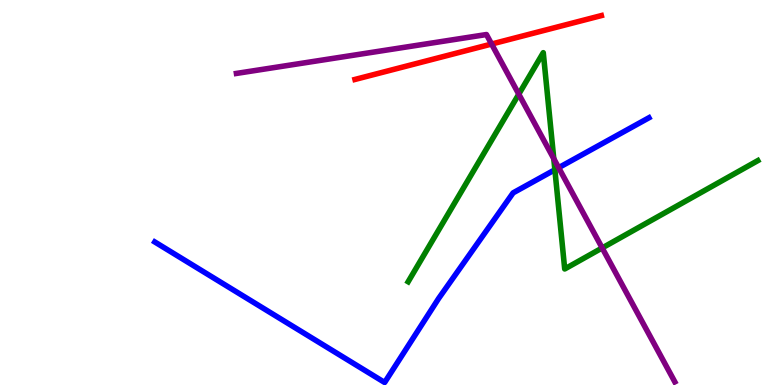[{'lines': ['blue', 'red'], 'intersections': []}, {'lines': ['green', 'red'], 'intersections': []}, {'lines': ['purple', 'red'], 'intersections': [{'x': 6.34, 'y': 8.86}]}, {'lines': ['blue', 'green'], 'intersections': [{'x': 7.16, 'y': 5.59}]}, {'lines': ['blue', 'purple'], 'intersections': [{'x': 7.21, 'y': 5.64}]}, {'lines': ['green', 'purple'], 'intersections': [{'x': 6.69, 'y': 7.55}, {'x': 7.15, 'y': 5.88}, {'x': 7.77, 'y': 3.56}]}]